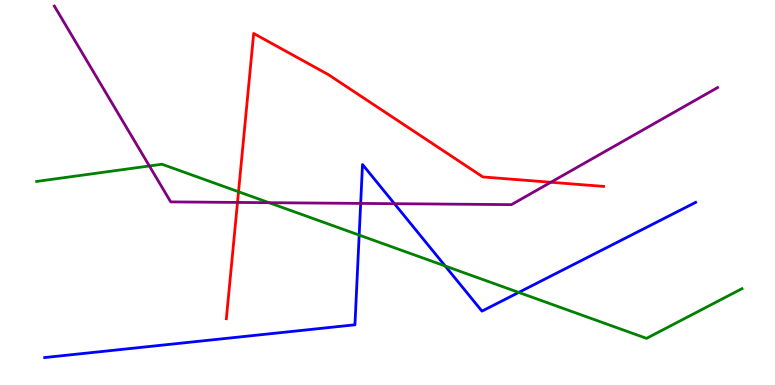[{'lines': ['blue', 'red'], 'intersections': []}, {'lines': ['green', 'red'], 'intersections': [{'x': 3.08, 'y': 5.02}]}, {'lines': ['purple', 'red'], 'intersections': [{'x': 3.06, 'y': 4.74}, {'x': 7.11, 'y': 5.27}]}, {'lines': ['blue', 'green'], 'intersections': [{'x': 4.63, 'y': 3.89}, {'x': 5.74, 'y': 3.09}, {'x': 6.69, 'y': 2.4}]}, {'lines': ['blue', 'purple'], 'intersections': [{'x': 4.65, 'y': 4.72}, {'x': 5.09, 'y': 4.71}]}, {'lines': ['green', 'purple'], 'intersections': [{'x': 1.93, 'y': 5.69}, {'x': 3.47, 'y': 4.74}]}]